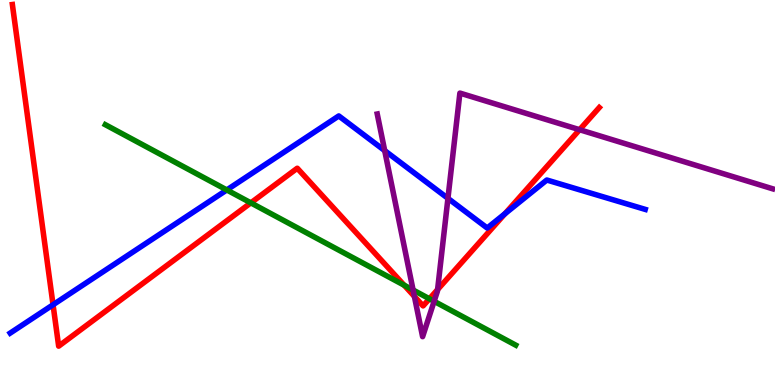[{'lines': ['blue', 'red'], 'intersections': [{'x': 0.685, 'y': 2.08}, {'x': 6.52, 'y': 4.45}]}, {'lines': ['green', 'red'], 'intersections': [{'x': 3.24, 'y': 4.73}, {'x': 5.21, 'y': 2.59}, {'x': 5.54, 'y': 2.24}]}, {'lines': ['purple', 'red'], 'intersections': [{'x': 5.35, 'y': 2.3}, {'x': 5.65, 'y': 2.48}, {'x': 7.48, 'y': 6.63}]}, {'lines': ['blue', 'green'], 'intersections': [{'x': 2.93, 'y': 5.07}]}, {'lines': ['blue', 'purple'], 'intersections': [{'x': 4.96, 'y': 6.09}, {'x': 5.78, 'y': 4.85}]}, {'lines': ['green', 'purple'], 'intersections': [{'x': 5.33, 'y': 2.47}, {'x': 5.6, 'y': 2.17}]}]